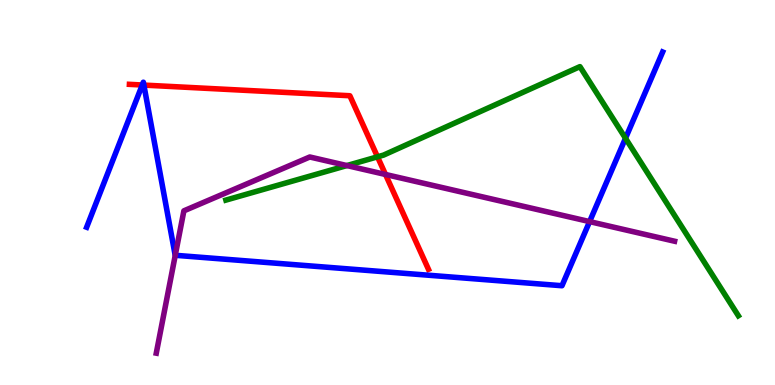[{'lines': ['blue', 'red'], 'intersections': [{'x': 1.84, 'y': 7.79}, {'x': 1.86, 'y': 7.79}]}, {'lines': ['green', 'red'], 'intersections': [{'x': 4.87, 'y': 5.93}]}, {'lines': ['purple', 'red'], 'intersections': [{'x': 4.97, 'y': 5.47}]}, {'lines': ['blue', 'green'], 'intersections': [{'x': 8.07, 'y': 6.41}]}, {'lines': ['blue', 'purple'], 'intersections': [{'x': 2.26, 'y': 3.37}, {'x': 7.61, 'y': 4.24}]}, {'lines': ['green', 'purple'], 'intersections': [{'x': 4.48, 'y': 5.7}]}]